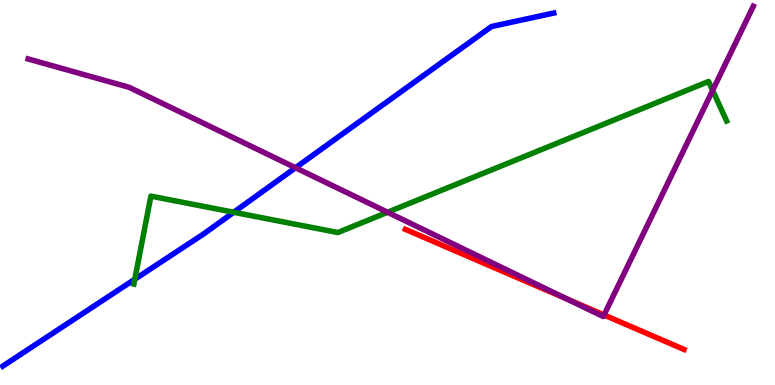[{'lines': ['blue', 'red'], 'intersections': []}, {'lines': ['green', 'red'], 'intersections': []}, {'lines': ['purple', 'red'], 'intersections': [{'x': 7.32, 'y': 2.23}, {'x': 7.79, 'y': 1.82}]}, {'lines': ['blue', 'green'], 'intersections': [{'x': 1.74, 'y': 2.75}, {'x': 3.02, 'y': 4.49}]}, {'lines': ['blue', 'purple'], 'intersections': [{'x': 3.81, 'y': 5.64}]}, {'lines': ['green', 'purple'], 'intersections': [{'x': 5.0, 'y': 4.49}, {'x': 9.2, 'y': 7.65}]}]